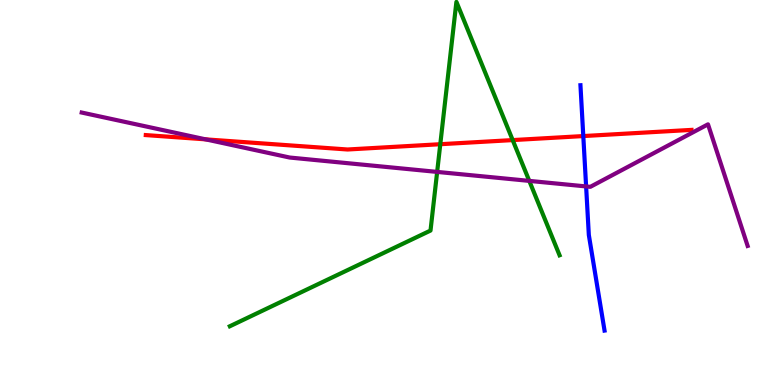[{'lines': ['blue', 'red'], 'intersections': [{'x': 7.53, 'y': 6.47}]}, {'lines': ['green', 'red'], 'intersections': [{'x': 5.68, 'y': 6.25}, {'x': 6.62, 'y': 6.36}]}, {'lines': ['purple', 'red'], 'intersections': [{'x': 2.65, 'y': 6.38}]}, {'lines': ['blue', 'green'], 'intersections': []}, {'lines': ['blue', 'purple'], 'intersections': [{'x': 7.56, 'y': 5.16}]}, {'lines': ['green', 'purple'], 'intersections': [{'x': 5.64, 'y': 5.53}, {'x': 6.83, 'y': 5.3}]}]